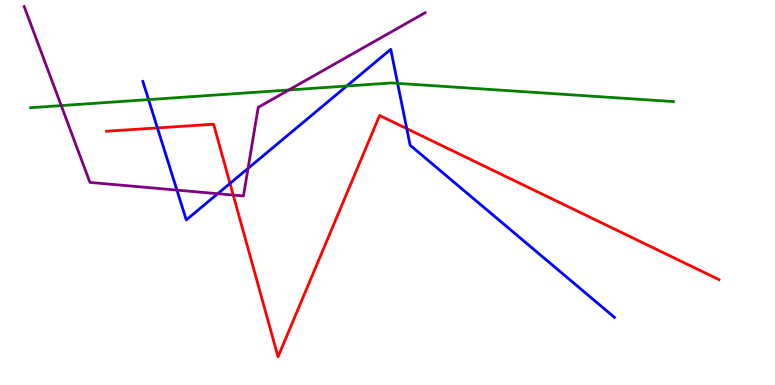[{'lines': ['blue', 'red'], 'intersections': [{'x': 2.03, 'y': 6.68}, {'x': 2.97, 'y': 5.24}, {'x': 5.25, 'y': 6.66}]}, {'lines': ['green', 'red'], 'intersections': []}, {'lines': ['purple', 'red'], 'intersections': [{'x': 3.01, 'y': 4.93}]}, {'lines': ['blue', 'green'], 'intersections': [{'x': 1.92, 'y': 7.41}, {'x': 4.47, 'y': 7.77}, {'x': 5.13, 'y': 7.84}]}, {'lines': ['blue', 'purple'], 'intersections': [{'x': 2.28, 'y': 5.06}, {'x': 2.81, 'y': 4.97}, {'x': 3.2, 'y': 5.63}]}, {'lines': ['green', 'purple'], 'intersections': [{'x': 0.79, 'y': 7.26}, {'x': 3.73, 'y': 7.66}]}]